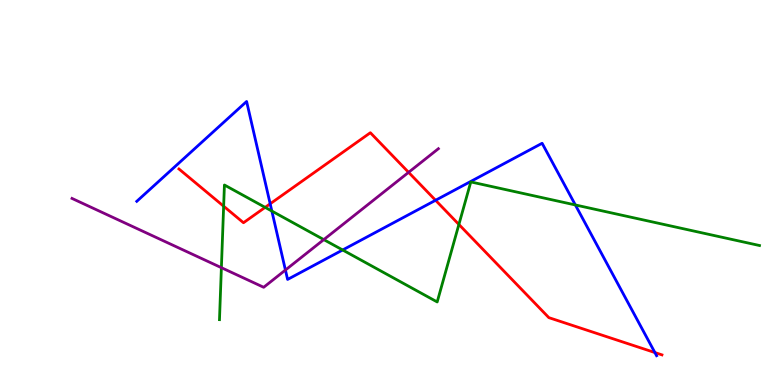[{'lines': ['blue', 'red'], 'intersections': [{'x': 3.49, 'y': 4.71}, {'x': 5.62, 'y': 4.8}, {'x': 8.45, 'y': 0.843}]}, {'lines': ['green', 'red'], 'intersections': [{'x': 2.89, 'y': 4.64}, {'x': 3.42, 'y': 4.61}, {'x': 5.92, 'y': 4.17}]}, {'lines': ['purple', 'red'], 'intersections': [{'x': 5.27, 'y': 5.52}]}, {'lines': ['blue', 'green'], 'intersections': [{'x': 3.51, 'y': 4.52}, {'x': 4.42, 'y': 3.51}, {'x': 7.42, 'y': 4.68}]}, {'lines': ['blue', 'purple'], 'intersections': [{'x': 3.68, 'y': 2.99}]}, {'lines': ['green', 'purple'], 'intersections': [{'x': 2.86, 'y': 3.05}, {'x': 4.18, 'y': 3.78}]}]